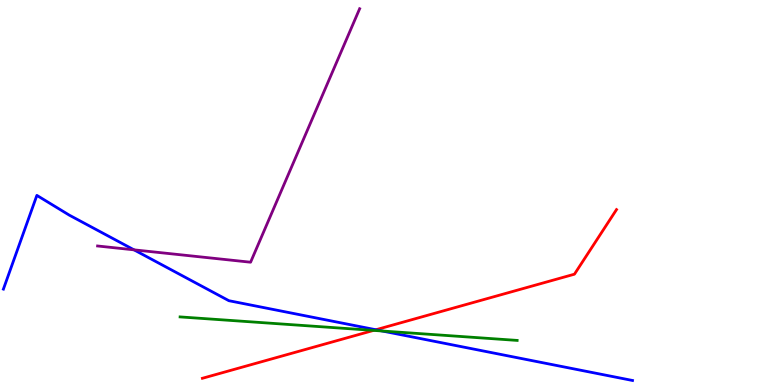[{'lines': ['blue', 'red'], 'intersections': [{'x': 4.85, 'y': 1.43}]}, {'lines': ['green', 'red'], 'intersections': [{'x': 4.82, 'y': 1.42}]}, {'lines': ['purple', 'red'], 'intersections': []}, {'lines': ['blue', 'green'], 'intersections': [{'x': 4.93, 'y': 1.4}]}, {'lines': ['blue', 'purple'], 'intersections': [{'x': 1.73, 'y': 3.51}]}, {'lines': ['green', 'purple'], 'intersections': []}]